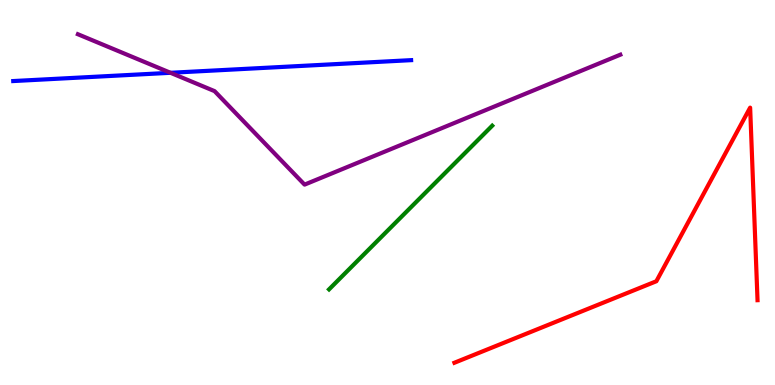[{'lines': ['blue', 'red'], 'intersections': []}, {'lines': ['green', 'red'], 'intersections': []}, {'lines': ['purple', 'red'], 'intersections': []}, {'lines': ['blue', 'green'], 'intersections': []}, {'lines': ['blue', 'purple'], 'intersections': [{'x': 2.2, 'y': 8.11}]}, {'lines': ['green', 'purple'], 'intersections': []}]